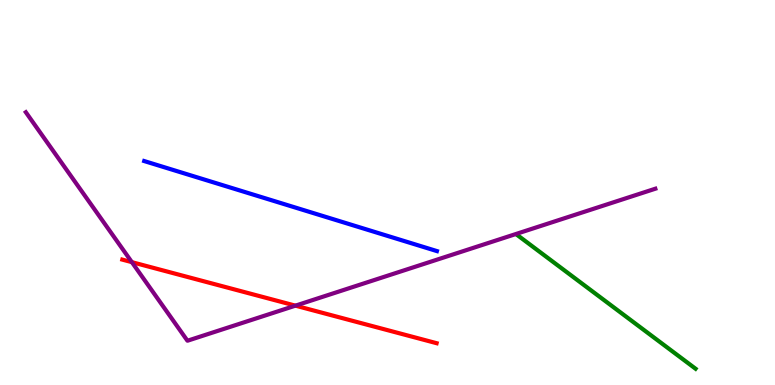[{'lines': ['blue', 'red'], 'intersections': []}, {'lines': ['green', 'red'], 'intersections': []}, {'lines': ['purple', 'red'], 'intersections': [{'x': 1.7, 'y': 3.19}, {'x': 3.81, 'y': 2.06}]}, {'lines': ['blue', 'green'], 'intersections': []}, {'lines': ['blue', 'purple'], 'intersections': []}, {'lines': ['green', 'purple'], 'intersections': []}]